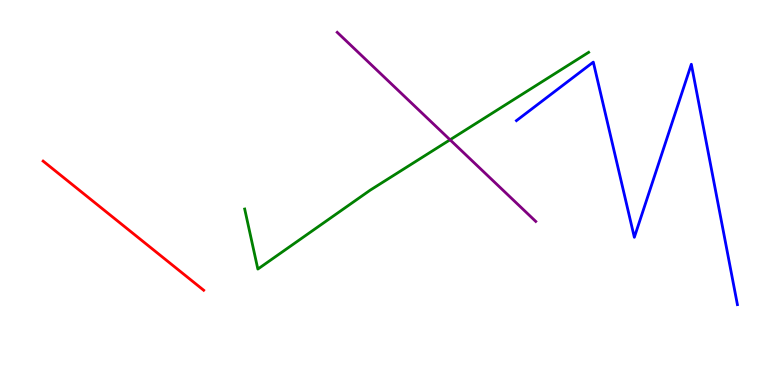[{'lines': ['blue', 'red'], 'intersections': []}, {'lines': ['green', 'red'], 'intersections': []}, {'lines': ['purple', 'red'], 'intersections': []}, {'lines': ['blue', 'green'], 'intersections': []}, {'lines': ['blue', 'purple'], 'intersections': []}, {'lines': ['green', 'purple'], 'intersections': [{'x': 5.81, 'y': 6.37}]}]